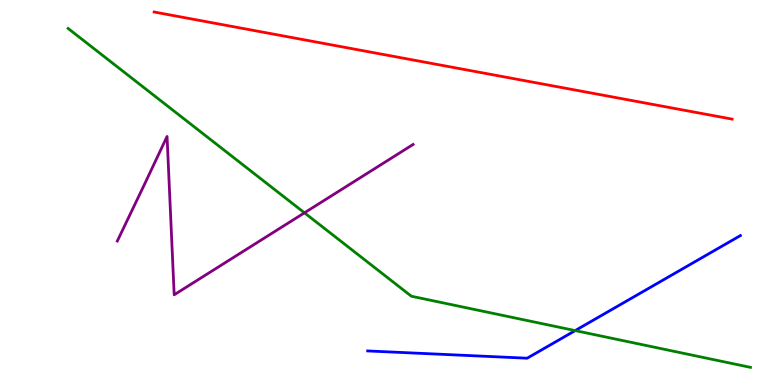[{'lines': ['blue', 'red'], 'intersections': []}, {'lines': ['green', 'red'], 'intersections': []}, {'lines': ['purple', 'red'], 'intersections': []}, {'lines': ['blue', 'green'], 'intersections': [{'x': 7.42, 'y': 1.41}]}, {'lines': ['blue', 'purple'], 'intersections': []}, {'lines': ['green', 'purple'], 'intersections': [{'x': 3.93, 'y': 4.47}]}]